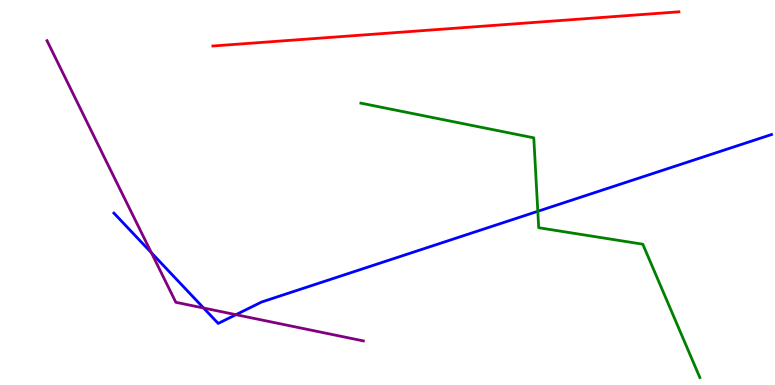[{'lines': ['blue', 'red'], 'intersections': []}, {'lines': ['green', 'red'], 'intersections': []}, {'lines': ['purple', 'red'], 'intersections': []}, {'lines': ['blue', 'green'], 'intersections': [{'x': 6.94, 'y': 4.51}]}, {'lines': ['blue', 'purple'], 'intersections': [{'x': 1.95, 'y': 3.44}, {'x': 2.63, 'y': 2.0}, {'x': 3.04, 'y': 1.83}]}, {'lines': ['green', 'purple'], 'intersections': []}]